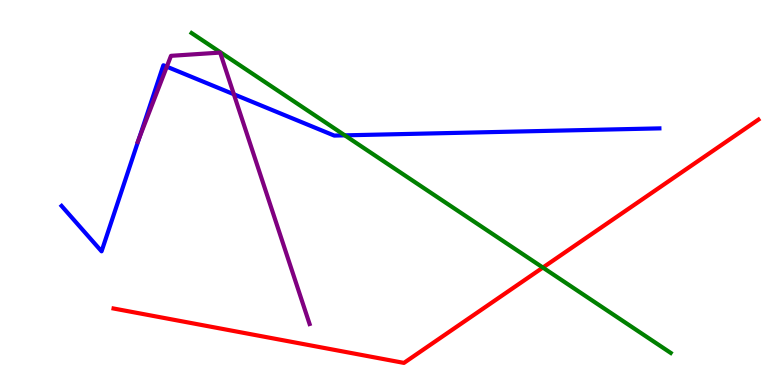[{'lines': ['blue', 'red'], 'intersections': []}, {'lines': ['green', 'red'], 'intersections': [{'x': 7.0, 'y': 3.05}]}, {'lines': ['purple', 'red'], 'intersections': []}, {'lines': ['blue', 'green'], 'intersections': [{'x': 4.45, 'y': 6.48}]}, {'lines': ['blue', 'purple'], 'intersections': [{'x': 1.79, 'y': 6.4}, {'x': 2.15, 'y': 8.27}, {'x': 3.02, 'y': 7.55}]}, {'lines': ['green', 'purple'], 'intersections': []}]